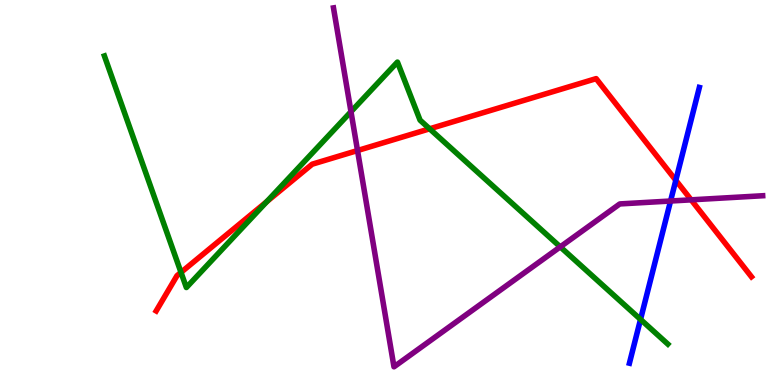[{'lines': ['blue', 'red'], 'intersections': [{'x': 8.72, 'y': 5.32}]}, {'lines': ['green', 'red'], 'intersections': [{'x': 2.34, 'y': 2.93}, {'x': 3.44, 'y': 4.76}, {'x': 5.54, 'y': 6.65}]}, {'lines': ['purple', 'red'], 'intersections': [{'x': 4.61, 'y': 6.09}, {'x': 8.92, 'y': 4.81}]}, {'lines': ['blue', 'green'], 'intersections': [{'x': 8.26, 'y': 1.7}]}, {'lines': ['blue', 'purple'], 'intersections': [{'x': 8.65, 'y': 4.78}]}, {'lines': ['green', 'purple'], 'intersections': [{'x': 4.53, 'y': 7.1}, {'x': 7.23, 'y': 3.59}]}]